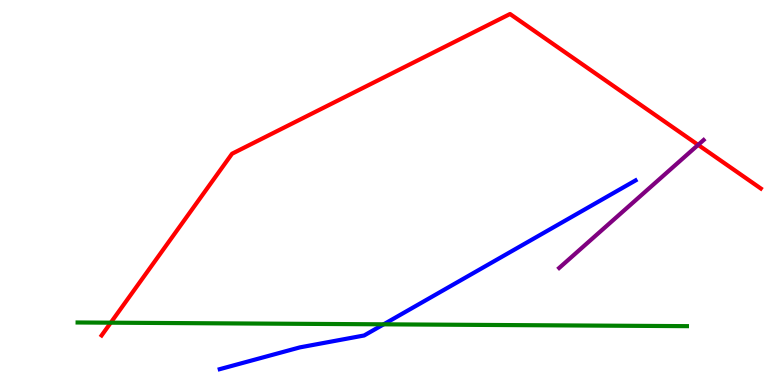[{'lines': ['blue', 'red'], 'intersections': []}, {'lines': ['green', 'red'], 'intersections': [{'x': 1.43, 'y': 1.62}]}, {'lines': ['purple', 'red'], 'intersections': [{'x': 9.01, 'y': 6.24}]}, {'lines': ['blue', 'green'], 'intersections': [{'x': 4.95, 'y': 1.58}]}, {'lines': ['blue', 'purple'], 'intersections': []}, {'lines': ['green', 'purple'], 'intersections': []}]